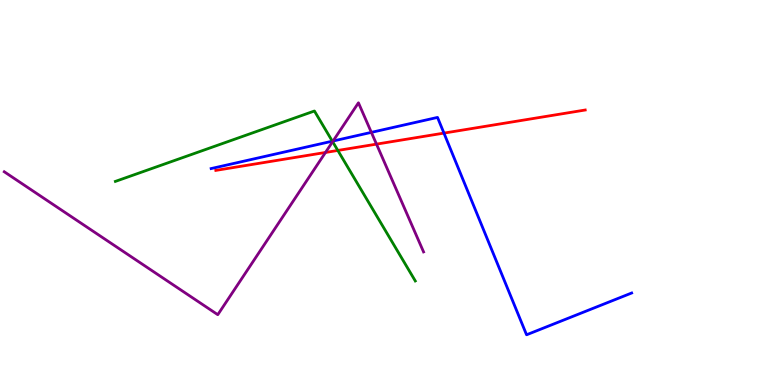[{'lines': ['blue', 'red'], 'intersections': [{'x': 5.73, 'y': 6.54}]}, {'lines': ['green', 'red'], 'intersections': [{'x': 4.36, 'y': 6.09}]}, {'lines': ['purple', 'red'], 'intersections': [{'x': 4.2, 'y': 6.04}, {'x': 4.86, 'y': 6.26}]}, {'lines': ['blue', 'green'], 'intersections': [{'x': 4.29, 'y': 6.33}]}, {'lines': ['blue', 'purple'], 'intersections': [{'x': 4.3, 'y': 6.34}, {'x': 4.79, 'y': 6.56}]}, {'lines': ['green', 'purple'], 'intersections': [{'x': 4.29, 'y': 6.32}]}]